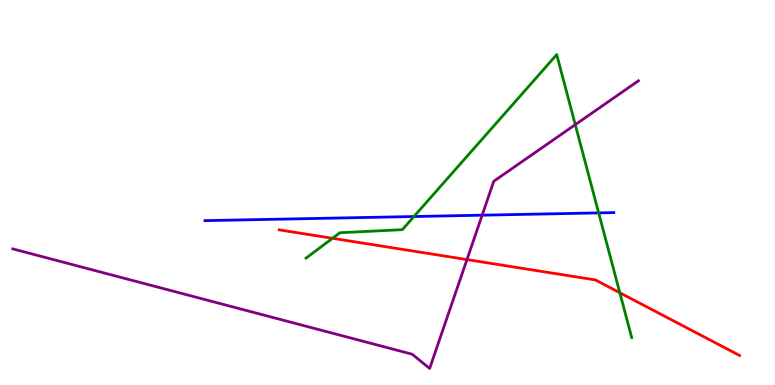[{'lines': ['blue', 'red'], 'intersections': []}, {'lines': ['green', 'red'], 'intersections': [{'x': 4.29, 'y': 3.81}, {'x': 8.0, 'y': 2.4}]}, {'lines': ['purple', 'red'], 'intersections': [{'x': 6.03, 'y': 3.26}]}, {'lines': ['blue', 'green'], 'intersections': [{'x': 5.34, 'y': 4.38}, {'x': 7.72, 'y': 4.47}]}, {'lines': ['blue', 'purple'], 'intersections': [{'x': 6.22, 'y': 4.41}]}, {'lines': ['green', 'purple'], 'intersections': [{'x': 7.42, 'y': 6.76}]}]